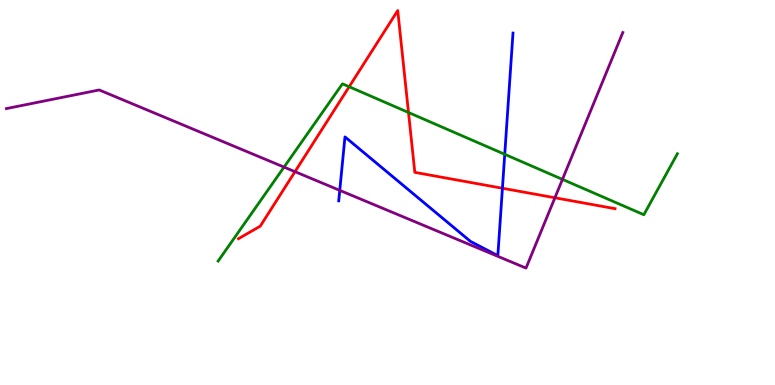[{'lines': ['blue', 'red'], 'intersections': [{'x': 6.48, 'y': 5.11}]}, {'lines': ['green', 'red'], 'intersections': [{'x': 4.51, 'y': 7.75}, {'x': 5.27, 'y': 7.08}]}, {'lines': ['purple', 'red'], 'intersections': [{'x': 3.81, 'y': 5.54}, {'x': 7.16, 'y': 4.86}]}, {'lines': ['blue', 'green'], 'intersections': [{'x': 6.51, 'y': 5.99}]}, {'lines': ['blue', 'purple'], 'intersections': [{'x': 4.38, 'y': 5.06}]}, {'lines': ['green', 'purple'], 'intersections': [{'x': 3.67, 'y': 5.66}, {'x': 7.26, 'y': 5.34}]}]